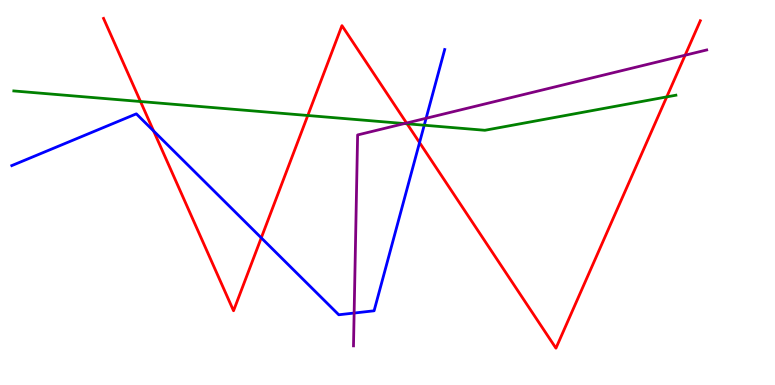[{'lines': ['blue', 'red'], 'intersections': [{'x': 1.98, 'y': 6.6}, {'x': 3.37, 'y': 3.82}, {'x': 5.41, 'y': 6.3}]}, {'lines': ['green', 'red'], 'intersections': [{'x': 1.81, 'y': 7.36}, {'x': 3.97, 'y': 7.0}, {'x': 5.25, 'y': 6.78}, {'x': 8.6, 'y': 7.48}]}, {'lines': ['purple', 'red'], 'intersections': [{'x': 5.25, 'y': 6.8}, {'x': 8.84, 'y': 8.57}]}, {'lines': ['blue', 'green'], 'intersections': [{'x': 5.47, 'y': 6.75}]}, {'lines': ['blue', 'purple'], 'intersections': [{'x': 4.57, 'y': 1.87}, {'x': 5.5, 'y': 6.93}]}, {'lines': ['green', 'purple'], 'intersections': [{'x': 5.22, 'y': 6.79}]}]